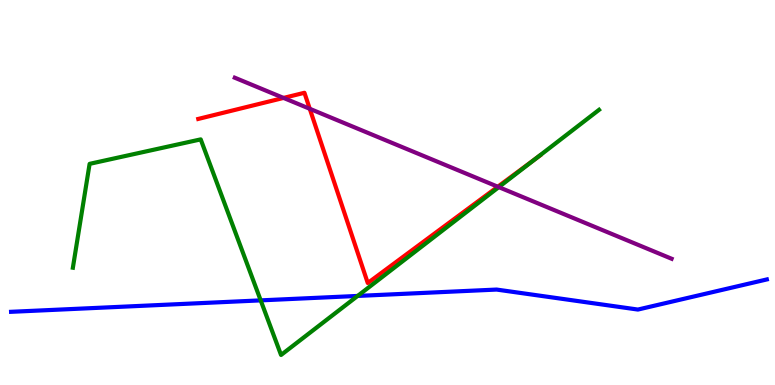[{'lines': ['blue', 'red'], 'intersections': []}, {'lines': ['green', 'red'], 'intersections': [{'x': 6.92, 'y': 5.89}]}, {'lines': ['purple', 'red'], 'intersections': [{'x': 3.66, 'y': 7.46}, {'x': 4.0, 'y': 7.17}, {'x': 6.42, 'y': 5.15}]}, {'lines': ['blue', 'green'], 'intersections': [{'x': 3.36, 'y': 2.2}, {'x': 4.61, 'y': 2.31}]}, {'lines': ['blue', 'purple'], 'intersections': []}, {'lines': ['green', 'purple'], 'intersections': [{'x': 6.44, 'y': 5.14}]}]